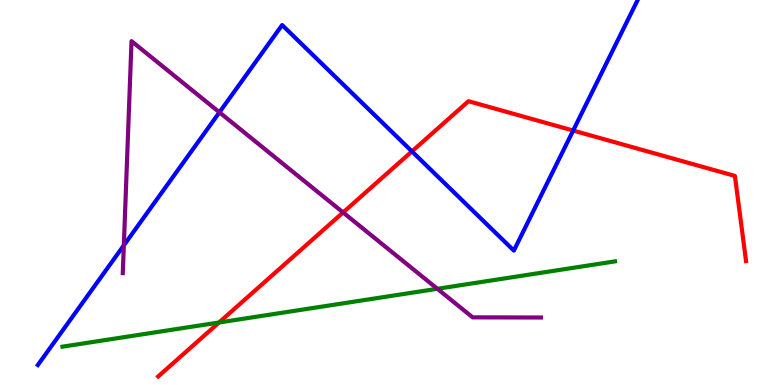[{'lines': ['blue', 'red'], 'intersections': [{'x': 5.32, 'y': 6.07}, {'x': 7.4, 'y': 6.61}]}, {'lines': ['green', 'red'], 'intersections': [{'x': 2.83, 'y': 1.62}]}, {'lines': ['purple', 'red'], 'intersections': [{'x': 4.43, 'y': 4.48}]}, {'lines': ['blue', 'green'], 'intersections': []}, {'lines': ['blue', 'purple'], 'intersections': [{'x': 1.6, 'y': 3.63}, {'x': 2.83, 'y': 7.08}]}, {'lines': ['green', 'purple'], 'intersections': [{'x': 5.64, 'y': 2.5}]}]